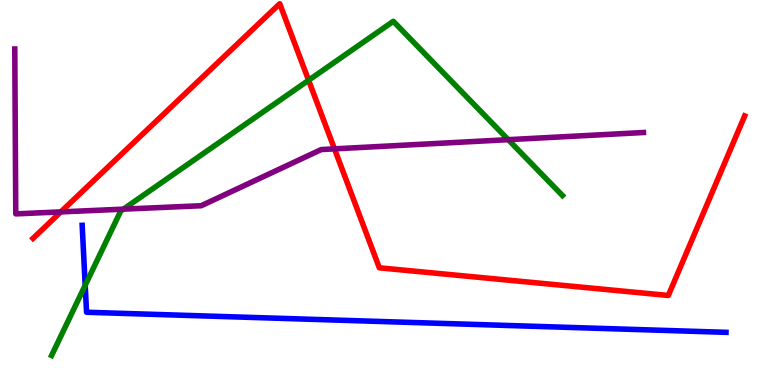[{'lines': ['blue', 'red'], 'intersections': []}, {'lines': ['green', 'red'], 'intersections': [{'x': 3.98, 'y': 7.92}]}, {'lines': ['purple', 'red'], 'intersections': [{'x': 0.785, 'y': 4.5}, {'x': 4.32, 'y': 6.13}]}, {'lines': ['blue', 'green'], 'intersections': [{'x': 1.1, 'y': 2.59}]}, {'lines': ['blue', 'purple'], 'intersections': []}, {'lines': ['green', 'purple'], 'intersections': [{'x': 1.59, 'y': 4.57}, {'x': 6.56, 'y': 6.37}]}]